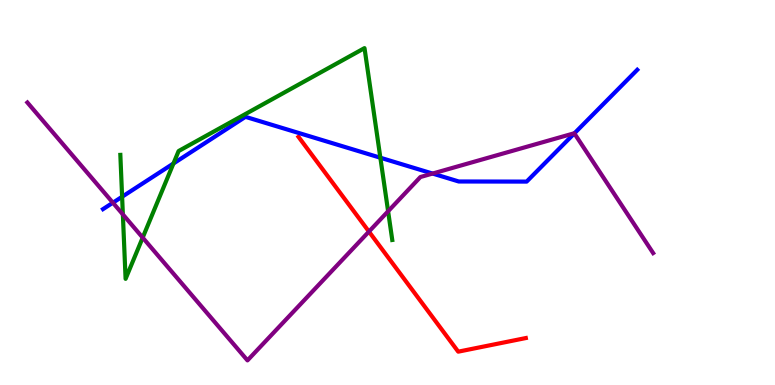[{'lines': ['blue', 'red'], 'intersections': []}, {'lines': ['green', 'red'], 'intersections': []}, {'lines': ['purple', 'red'], 'intersections': [{'x': 4.76, 'y': 3.98}]}, {'lines': ['blue', 'green'], 'intersections': [{'x': 1.58, 'y': 4.89}, {'x': 2.24, 'y': 5.75}, {'x': 4.91, 'y': 5.9}]}, {'lines': ['blue', 'purple'], 'intersections': [{'x': 1.46, 'y': 4.73}, {'x': 5.58, 'y': 5.49}, {'x': 7.41, 'y': 6.54}]}, {'lines': ['green', 'purple'], 'intersections': [{'x': 1.59, 'y': 4.43}, {'x': 1.84, 'y': 3.83}, {'x': 5.01, 'y': 4.51}]}]